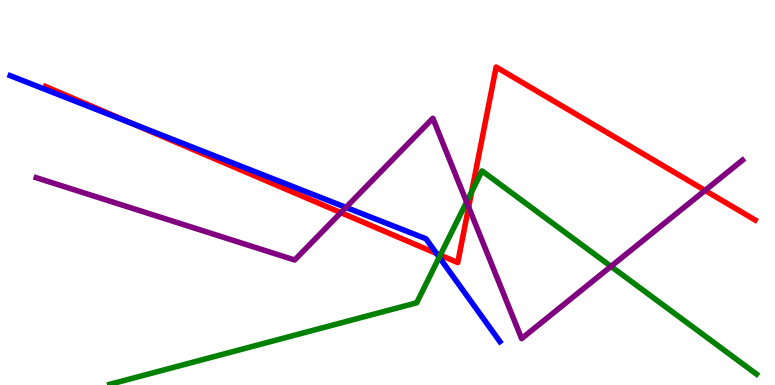[{'lines': ['blue', 'red'], 'intersections': [{'x': 1.7, 'y': 6.79}, {'x': 5.63, 'y': 3.42}]}, {'lines': ['green', 'red'], 'intersections': [{'x': 5.68, 'y': 3.37}, {'x': 6.09, 'y': 5.02}]}, {'lines': ['purple', 'red'], 'intersections': [{'x': 4.4, 'y': 4.48}, {'x': 6.05, 'y': 4.62}, {'x': 9.1, 'y': 5.05}]}, {'lines': ['blue', 'green'], 'intersections': [{'x': 5.67, 'y': 3.32}]}, {'lines': ['blue', 'purple'], 'intersections': [{'x': 4.46, 'y': 4.61}]}, {'lines': ['green', 'purple'], 'intersections': [{'x': 6.02, 'y': 4.75}, {'x': 7.88, 'y': 3.08}]}]